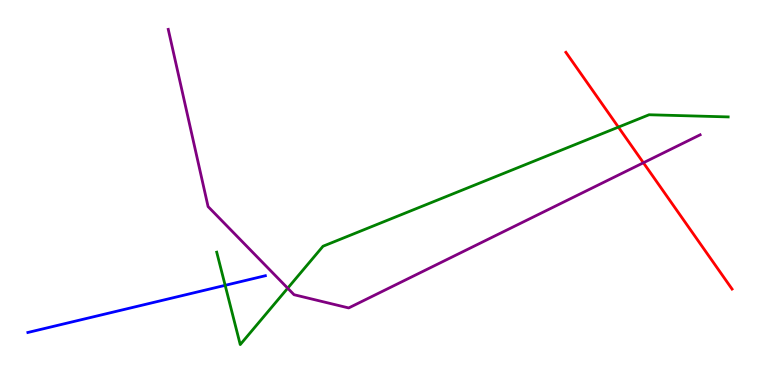[{'lines': ['blue', 'red'], 'intersections': []}, {'lines': ['green', 'red'], 'intersections': [{'x': 7.98, 'y': 6.7}]}, {'lines': ['purple', 'red'], 'intersections': [{'x': 8.3, 'y': 5.77}]}, {'lines': ['blue', 'green'], 'intersections': [{'x': 2.91, 'y': 2.59}]}, {'lines': ['blue', 'purple'], 'intersections': []}, {'lines': ['green', 'purple'], 'intersections': [{'x': 3.71, 'y': 2.51}]}]